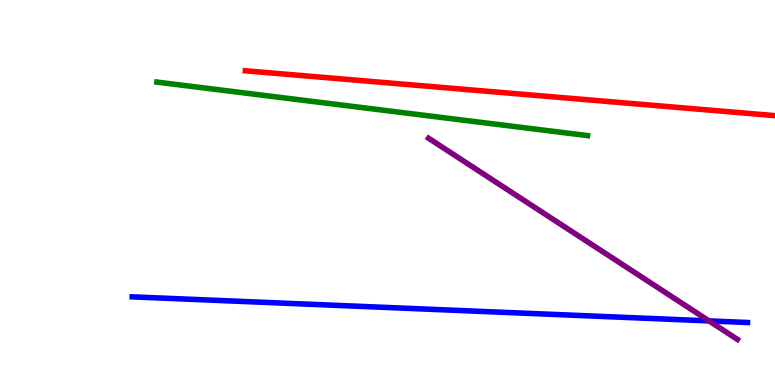[{'lines': ['blue', 'red'], 'intersections': []}, {'lines': ['green', 'red'], 'intersections': []}, {'lines': ['purple', 'red'], 'intersections': []}, {'lines': ['blue', 'green'], 'intersections': []}, {'lines': ['blue', 'purple'], 'intersections': [{'x': 9.15, 'y': 1.67}]}, {'lines': ['green', 'purple'], 'intersections': []}]